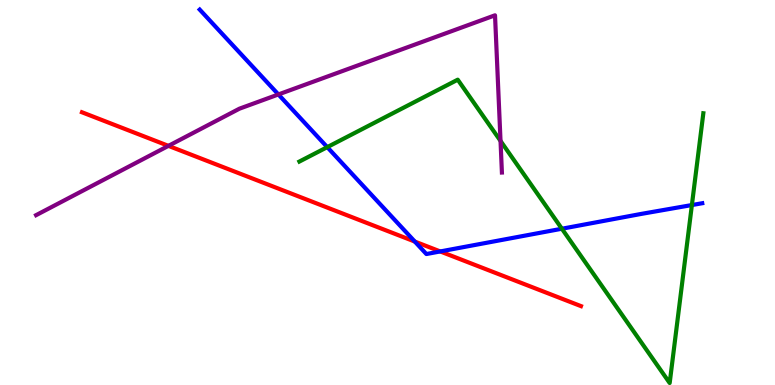[{'lines': ['blue', 'red'], 'intersections': [{'x': 5.35, 'y': 3.73}, {'x': 5.68, 'y': 3.47}]}, {'lines': ['green', 'red'], 'intersections': []}, {'lines': ['purple', 'red'], 'intersections': [{'x': 2.17, 'y': 6.21}]}, {'lines': ['blue', 'green'], 'intersections': [{'x': 4.22, 'y': 6.18}, {'x': 7.25, 'y': 4.06}, {'x': 8.93, 'y': 4.67}]}, {'lines': ['blue', 'purple'], 'intersections': [{'x': 3.59, 'y': 7.55}]}, {'lines': ['green', 'purple'], 'intersections': [{'x': 6.46, 'y': 6.34}]}]